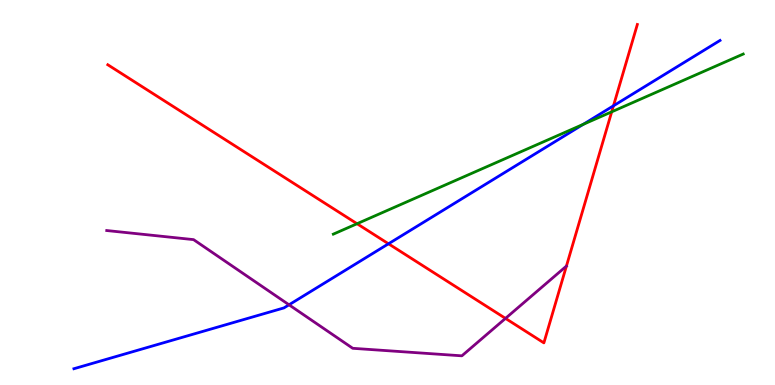[{'lines': ['blue', 'red'], 'intersections': [{'x': 5.01, 'y': 3.67}, {'x': 7.92, 'y': 7.25}]}, {'lines': ['green', 'red'], 'intersections': [{'x': 4.61, 'y': 4.19}, {'x': 7.89, 'y': 7.1}]}, {'lines': ['purple', 'red'], 'intersections': [{'x': 6.52, 'y': 1.73}, {'x': 7.31, 'y': 3.09}]}, {'lines': ['blue', 'green'], 'intersections': [{'x': 7.53, 'y': 6.77}]}, {'lines': ['blue', 'purple'], 'intersections': [{'x': 3.73, 'y': 2.08}]}, {'lines': ['green', 'purple'], 'intersections': []}]